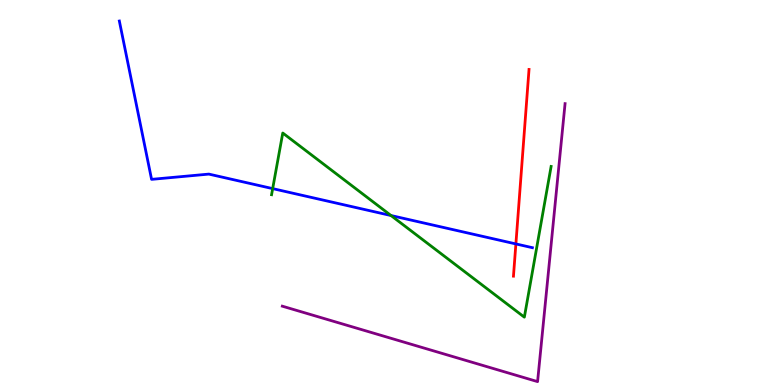[{'lines': ['blue', 'red'], 'intersections': [{'x': 6.66, 'y': 3.66}]}, {'lines': ['green', 'red'], 'intersections': []}, {'lines': ['purple', 'red'], 'intersections': []}, {'lines': ['blue', 'green'], 'intersections': [{'x': 3.52, 'y': 5.1}, {'x': 5.05, 'y': 4.4}]}, {'lines': ['blue', 'purple'], 'intersections': []}, {'lines': ['green', 'purple'], 'intersections': []}]